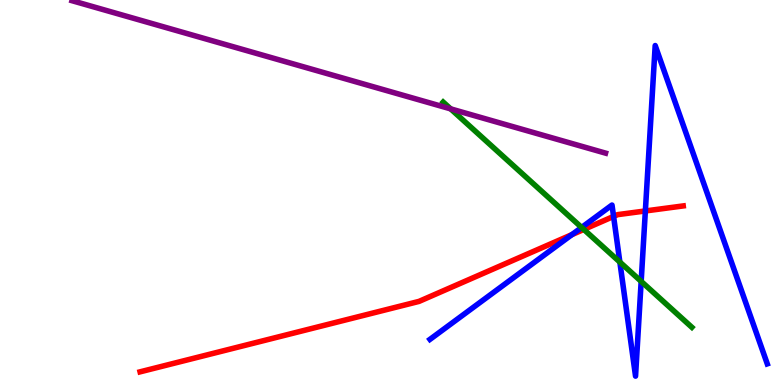[{'lines': ['blue', 'red'], 'intersections': [{'x': 7.38, 'y': 3.91}, {'x': 7.92, 'y': 4.38}, {'x': 8.33, 'y': 4.52}]}, {'lines': ['green', 'red'], 'intersections': [{'x': 7.53, 'y': 4.04}]}, {'lines': ['purple', 'red'], 'intersections': []}, {'lines': ['blue', 'green'], 'intersections': [{'x': 7.5, 'y': 4.09}, {'x': 8.0, 'y': 3.19}, {'x': 8.27, 'y': 2.69}]}, {'lines': ['blue', 'purple'], 'intersections': []}, {'lines': ['green', 'purple'], 'intersections': [{'x': 5.82, 'y': 7.17}]}]